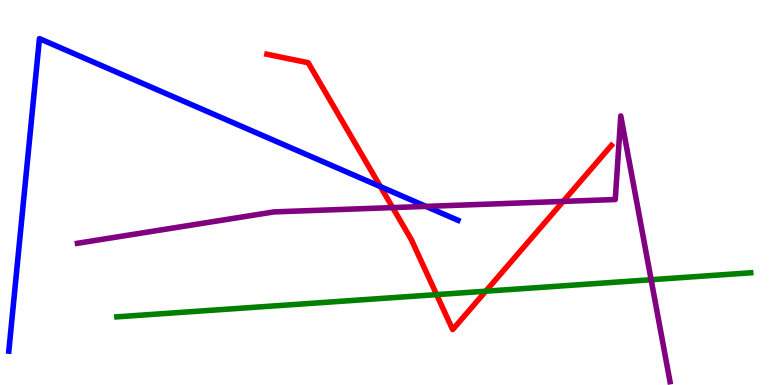[{'lines': ['blue', 'red'], 'intersections': [{'x': 4.91, 'y': 5.15}]}, {'lines': ['green', 'red'], 'intersections': [{'x': 5.63, 'y': 2.35}, {'x': 6.27, 'y': 2.44}]}, {'lines': ['purple', 'red'], 'intersections': [{'x': 5.07, 'y': 4.61}, {'x': 7.27, 'y': 4.77}]}, {'lines': ['blue', 'green'], 'intersections': []}, {'lines': ['blue', 'purple'], 'intersections': [{'x': 5.5, 'y': 4.64}]}, {'lines': ['green', 'purple'], 'intersections': [{'x': 8.4, 'y': 2.73}]}]